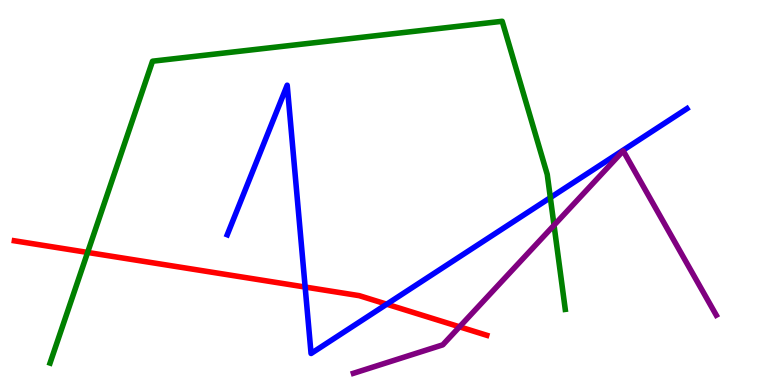[{'lines': ['blue', 'red'], 'intersections': [{'x': 3.94, 'y': 2.54}, {'x': 4.99, 'y': 2.1}]}, {'lines': ['green', 'red'], 'intersections': [{'x': 1.13, 'y': 3.44}]}, {'lines': ['purple', 'red'], 'intersections': [{'x': 5.93, 'y': 1.51}]}, {'lines': ['blue', 'green'], 'intersections': [{'x': 7.1, 'y': 4.87}]}, {'lines': ['blue', 'purple'], 'intersections': []}, {'lines': ['green', 'purple'], 'intersections': [{'x': 7.15, 'y': 4.15}]}]